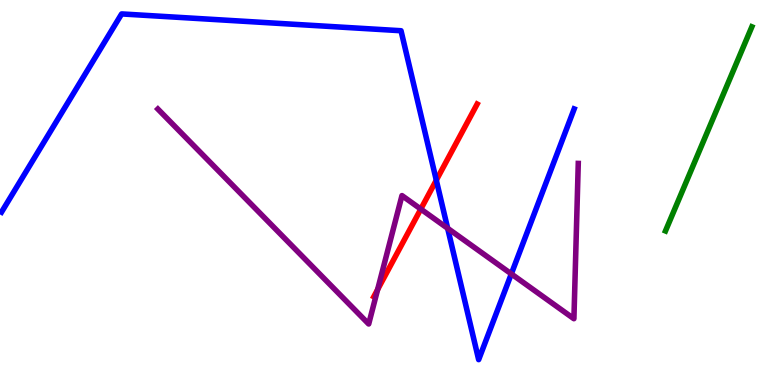[{'lines': ['blue', 'red'], 'intersections': [{'x': 5.63, 'y': 5.32}]}, {'lines': ['green', 'red'], 'intersections': []}, {'lines': ['purple', 'red'], 'intersections': [{'x': 4.87, 'y': 2.48}, {'x': 5.43, 'y': 4.57}]}, {'lines': ['blue', 'green'], 'intersections': []}, {'lines': ['blue', 'purple'], 'intersections': [{'x': 5.78, 'y': 4.07}, {'x': 6.6, 'y': 2.89}]}, {'lines': ['green', 'purple'], 'intersections': []}]